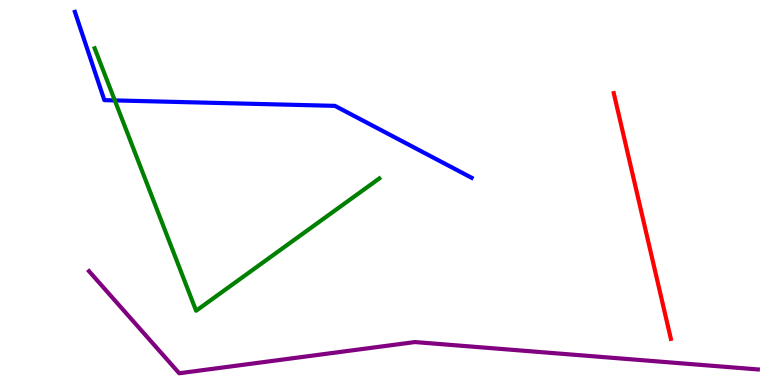[{'lines': ['blue', 'red'], 'intersections': []}, {'lines': ['green', 'red'], 'intersections': []}, {'lines': ['purple', 'red'], 'intersections': []}, {'lines': ['blue', 'green'], 'intersections': [{'x': 1.48, 'y': 7.39}]}, {'lines': ['blue', 'purple'], 'intersections': []}, {'lines': ['green', 'purple'], 'intersections': []}]